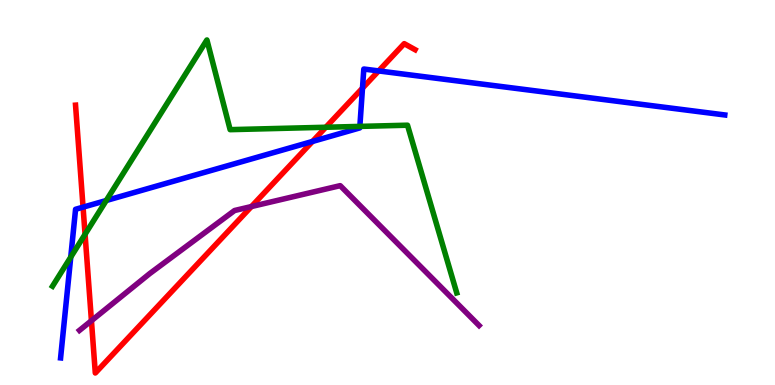[{'lines': ['blue', 'red'], 'intersections': [{'x': 1.07, 'y': 4.62}, {'x': 4.03, 'y': 6.33}, {'x': 4.68, 'y': 7.71}, {'x': 4.89, 'y': 8.16}]}, {'lines': ['green', 'red'], 'intersections': [{'x': 1.1, 'y': 3.91}, {'x': 4.2, 'y': 6.69}]}, {'lines': ['purple', 'red'], 'intersections': [{'x': 1.18, 'y': 1.67}, {'x': 3.24, 'y': 4.64}]}, {'lines': ['blue', 'green'], 'intersections': [{'x': 0.913, 'y': 3.32}, {'x': 1.37, 'y': 4.79}, {'x': 4.64, 'y': 6.72}]}, {'lines': ['blue', 'purple'], 'intersections': []}, {'lines': ['green', 'purple'], 'intersections': []}]